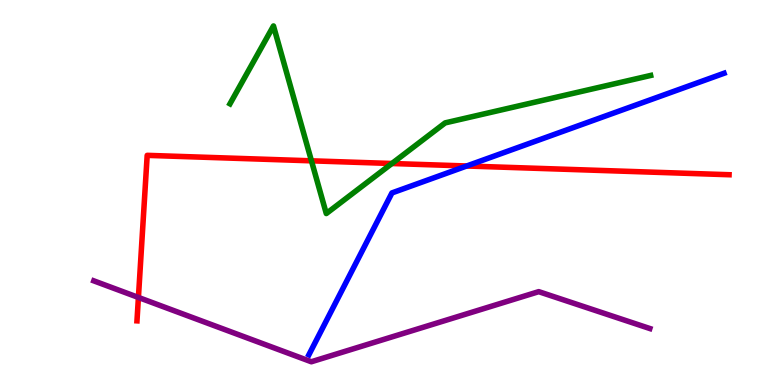[{'lines': ['blue', 'red'], 'intersections': [{'x': 6.02, 'y': 5.69}]}, {'lines': ['green', 'red'], 'intersections': [{'x': 4.02, 'y': 5.82}, {'x': 5.06, 'y': 5.75}]}, {'lines': ['purple', 'red'], 'intersections': [{'x': 1.79, 'y': 2.27}]}, {'lines': ['blue', 'green'], 'intersections': []}, {'lines': ['blue', 'purple'], 'intersections': []}, {'lines': ['green', 'purple'], 'intersections': []}]